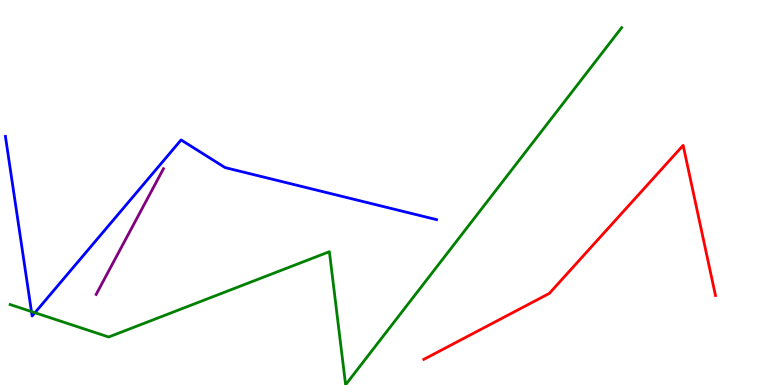[{'lines': ['blue', 'red'], 'intersections': []}, {'lines': ['green', 'red'], 'intersections': []}, {'lines': ['purple', 'red'], 'intersections': []}, {'lines': ['blue', 'green'], 'intersections': [{'x': 0.406, 'y': 1.91}, {'x': 0.451, 'y': 1.88}]}, {'lines': ['blue', 'purple'], 'intersections': []}, {'lines': ['green', 'purple'], 'intersections': []}]